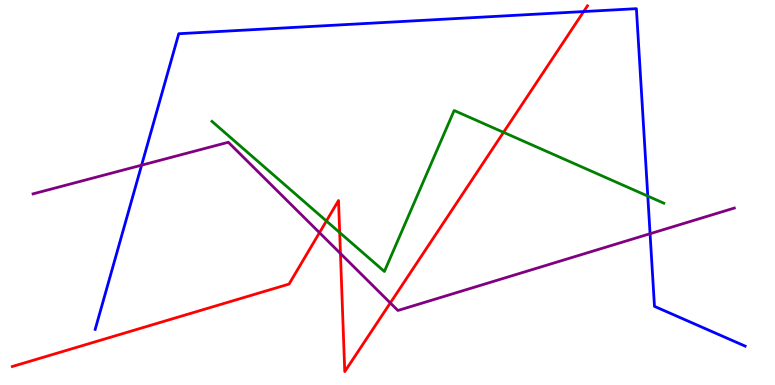[{'lines': ['blue', 'red'], 'intersections': [{'x': 7.53, 'y': 9.7}]}, {'lines': ['green', 'red'], 'intersections': [{'x': 4.21, 'y': 4.26}, {'x': 4.38, 'y': 3.96}, {'x': 6.5, 'y': 6.56}]}, {'lines': ['purple', 'red'], 'intersections': [{'x': 4.12, 'y': 3.96}, {'x': 4.39, 'y': 3.42}, {'x': 5.04, 'y': 2.13}]}, {'lines': ['blue', 'green'], 'intersections': [{'x': 8.36, 'y': 4.91}]}, {'lines': ['blue', 'purple'], 'intersections': [{'x': 1.83, 'y': 5.71}, {'x': 8.39, 'y': 3.93}]}, {'lines': ['green', 'purple'], 'intersections': []}]